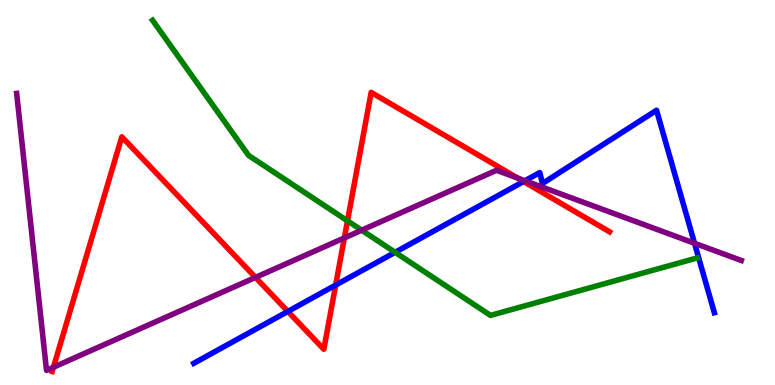[{'lines': ['blue', 'red'], 'intersections': [{'x': 3.71, 'y': 1.91}, {'x': 4.33, 'y': 2.6}, {'x': 6.76, 'y': 5.29}]}, {'lines': ['green', 'red'], 'intersections': [{'x': 4.48, 'y': 4.26}]}, {'lines': ['purple', 'red'], 'intersections': [{'x': 0.69, 'y': 0.462}, {'x': 3.3, 'y': 2.79}, {'x': 4.44, 'y': 3.82}, {'x': 6.68, 'y': 5.37}]}, {'lines': ['blue', 'green'], 'intersections': [{'x': 5.1, 'y': 3.45}]}, {'lines': ['blue', 'purple'], 'intersections': [{'x': 6.77, 'y': 5.31}, {'x': 8.96, 'y': 3.68}]}, {'lines': ['green', 'purple'], 'intersections': [{'x': 4.67, 'y': 4.02}]}]